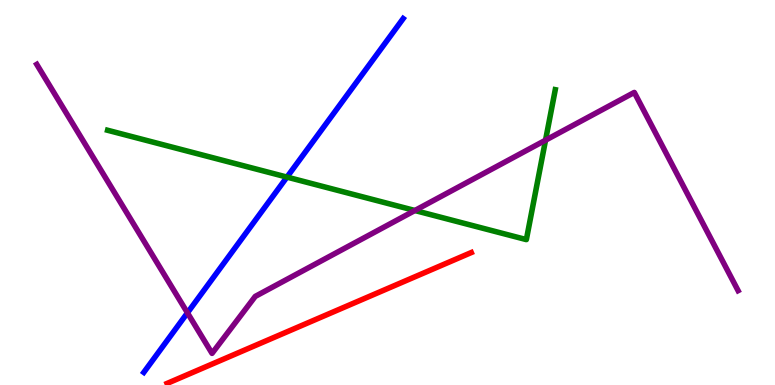[{'lines': ['blue', 'red'], 'intersections': []}, {'lines': ['green', 'red'], 'intersections': []}, {'lines': ['purple', 'red'], 'intersections': []}, {'lines': ['blue', 'green'], 'intersections': [{'x': 3.7, 'y': 5.4}]}, {'lines': ['blue', 'purple'], 'intersections': [{'x': 2.42, 'y': 1.87}]}, {'lines': ['green', 'purple'], 'intersections': [{'x': 5.35, 'y': 4.53}, {'x': 7.04, 'y': 6.36}]}]